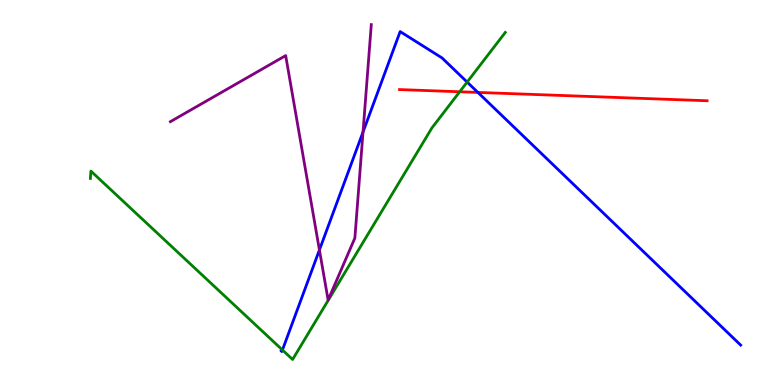[{'lines': ['blue', 'red'], 'intersections': [{'x': 6.17, 'y': 7.6}]}, {'lines': ['green', 'red'], 'intersections': [{'x': 5.93, 'y': 7.62}]}, {'lines': ['purple', 'red'], 'intersections': []}, {'lines': ['blue', 'green'], 'intersections': [{'x': 3.64, 'y': 0.909}, {'x': 6.03, 'y': 7.87}]}, {'lines': ['blue', 'purple'], 'intersections': [{'x': 4.12, 'y': 3.51}, {'x': 4.68, 'y': 6.57}]}, {'lines': ['green', 'purple'], 'intersections': []}]